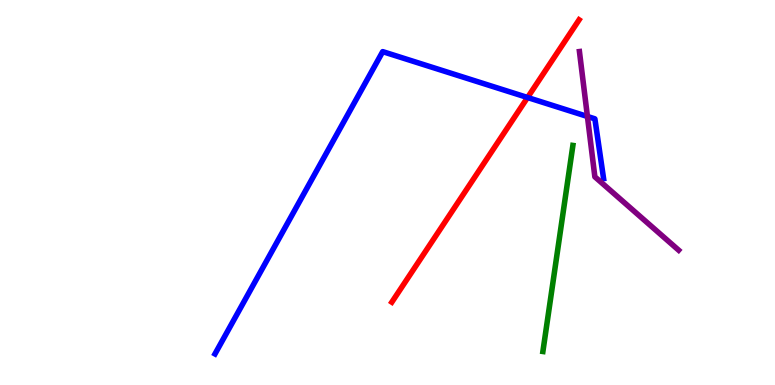[{'lines': ['blue', 'red'], 'intersections': [{'x': 6.81, 'y': 7.47}]}, {'lines': ['green', 'red'], 'intersections': []}, {'lines': ['purple', 'red'], 'intersections': []}, {'lines': ['blue', 'green'], 'intersections': []}, {'lines': ['blue', 'purple'], 'intersections': [{'x': 7.58, 'y': 6.97}]}, {'lines': ['green', 'purple'], 'intersections': []}]